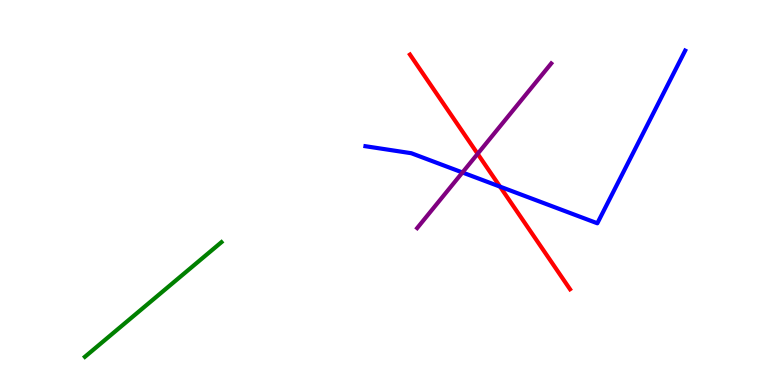[{'lines': ['blue', 'red'], 'intersections': [{'x': 6.45, 'y': 5.15}]}, {'lines': ['green', 'red'], 'intersections': []}, {'lines': ['purple', 'red'], 'intersections': [{'x': 6.16, 'y': 6.0}]}, {'lines': ['blue', 'green'], 'intersections': []}, {'lines': ['blue', 'purple'], 'intersections': [{'x': 5.97, 'y': 5.52}]}, {'lines': ['green', 'purple'], 'intersections': []}]